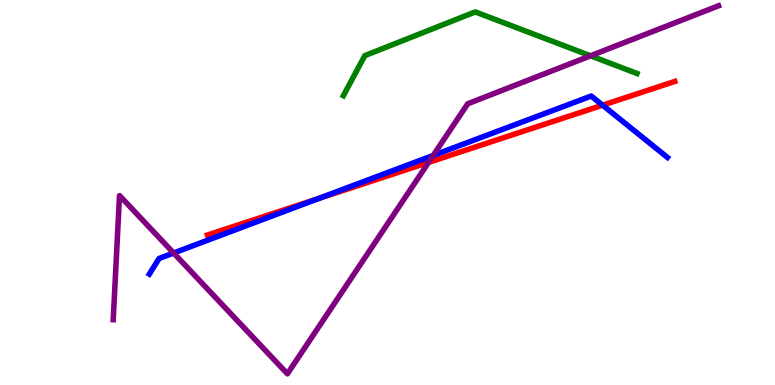[{'lines': ['blue', 'red'], 'intersections': [{'x': 4.11, 'y': 4.84}, {'x': 7.78, 'y': 7.27}]}, {'lines': ['green', 'red'], 'intersections': []}, {'lines': ['purple', 'red'], 'intersections': [{'x': 5.53, 'y': 5.78}]}, {'lines': ['blue', 'green'], 'intersections': []}, {'lines': ['blue', 'purple'], 'intersections': [{'x': 2.24, 'y': 3.43}, {'x': 5.59, 'y': 5.96}]}, {'lines': ['green', 'purple'], 'intersections': [{'x': 7.62, 'y': 8.55}]}]